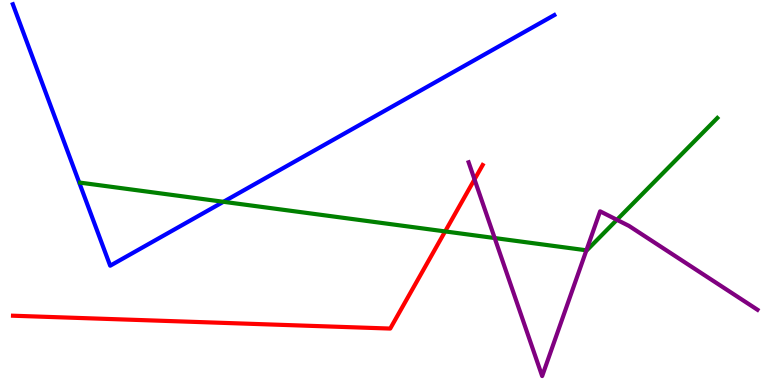[{'lines': ['blue', 'red'], 'intersections': []}, {'lines': ['green', 'red'], 'intersections': [{'x': 5.74, 'y': 3.99}]}, {'lines': ['purple', 'red'], 'intersections': [{'x': 6.12, 'y': 5.34}]}, {'lines': ['blue', 'green'], 'intersections': [{'x': 2.88, 'y': 4.76}]}, {'lines': ['blue', 'purple'], 'intersections': []}, {'lines': ['green', 'purple'], 'intersections': [{'x': 6.38, 'y': 3.82}, {'x': 7.57, 'y': 3.5}, {'x': 7.96, 'y': 4.29}]}]